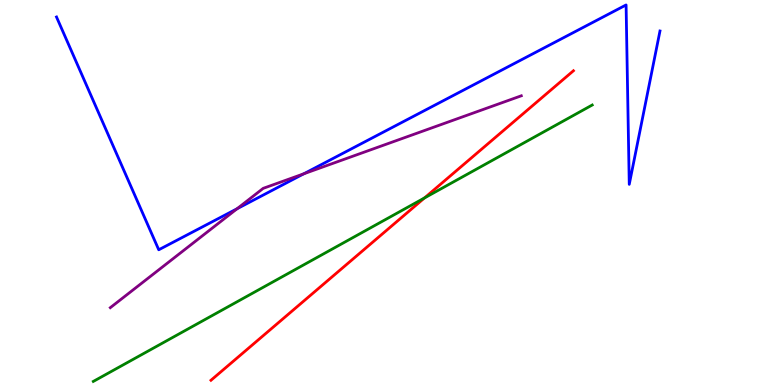[{'lines': ['blue', 'red'], 'intersections': []}, {'lines': ['green', 'red'], 'intersections': [{'x': 5.48, 'y': 4.86}]}, {'lines': ['purple', 'red'], 'intersections': []}, {'lines': ['blue', 'green'], 'intersections': []}, {'lines': ['blue', 'purple'], 'intersections': [{'x': 3.06, 'y': 4.58}, {'x': 3.92, 'y': 5.49}]}, {'lines': ['green', 'purple'], 'intersections': []}]